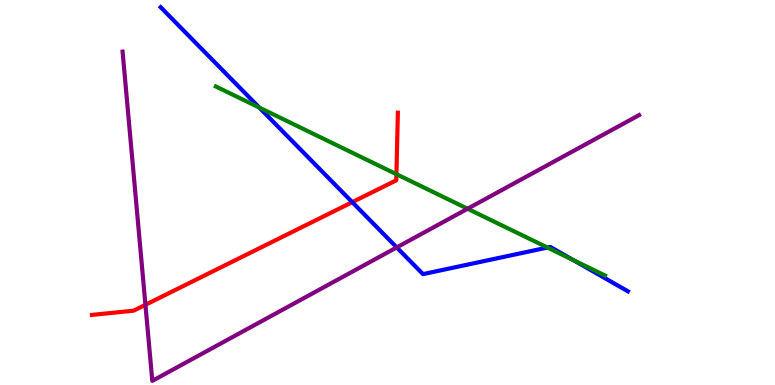[{'lines': ['blue', 'red'], 'intersections': [{'x': 4.55, 'y': 4.75}]}, {'lines': ['green', 'red'], 'intersections': [{'x': 5.12, 'y': 5.48}]}, {'lines': ['purple', 'red'], 'intersections': [{'x': 1.88, 'y': 2.08}]}, {'lines': ['blue', 'green'], 'intersections': [{'x': 3.35, 'y': 7.21}, {'x': 7.06, 'y': 3.57}, {'x': 7.4, 'y': 3.24}]}, {'lines': ['blue', 'purple'], 'intersections': [{'x': 5.12, 'y': 3.57}]}, {'lines': ['green', 'purple'], 'intersections': [{'x': 6.03, 'y': 4.58}]}]